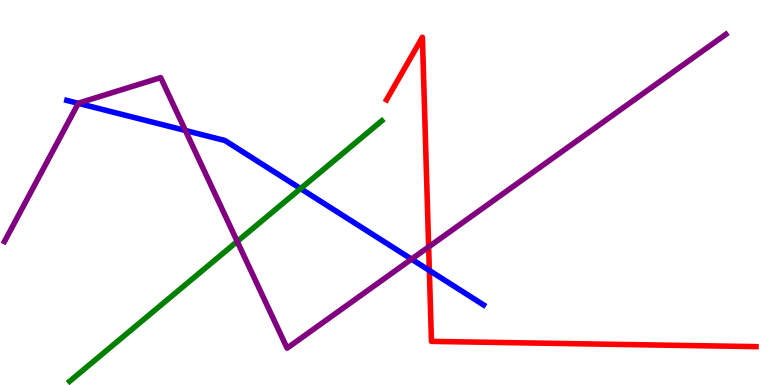[{'lines': ['blue', 'red'], 'intersections': [{'x': 5.54, 'y': 2.98}]}, {'lines': ['green', 'red'], 'intersections': []}, {'lines': ['purple', 'red'], 'intersections': [{'x': 5.53, 'y': 3.59}]}, {'lines': ['blue', 'green'], 'intersections': [{'x': 3.88, 'y': 5.1}]}, {'lines': ['blue', 'purple'], 'intersections': [{'x': 1.01, 'y': 7.32}, {'x': 2.39, 'y': 6.61}, {'x': 5.31, 'y': 3.27}]}, {'lines': ['green', 'purple'], 'intersections': [{'x': 3.06, 'y': 3.73}]}]